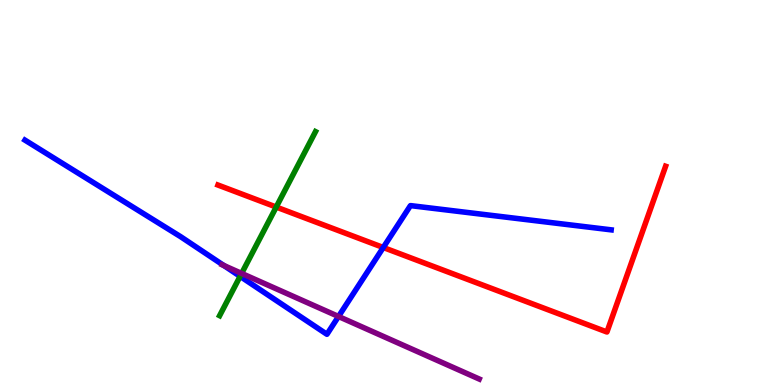[{'lines': ['blue', 'red'], 'intersections': [{'x': 4.95, 'y': 3.57}]}, {'lines': ['green', 'red'], 'intersections': [{'x': 3.56, 'y': 4.62}]}, {'lines': ['purple', 'red'], 'intersections': []}, {'lines': ['blue', 'green'], 'intersections': [{'x': 3.1, 'y': 2.82}]}, {'lines': ['blue', 'purple'], 'intersections': [{'x': 2.89, 'y': 3.1}, {'x': 4.37, 'y': 1.78}]}, {'lines': ['green', 'purple'], 'intersections': [{'x': 3.12, 'y': 2.9}]}]